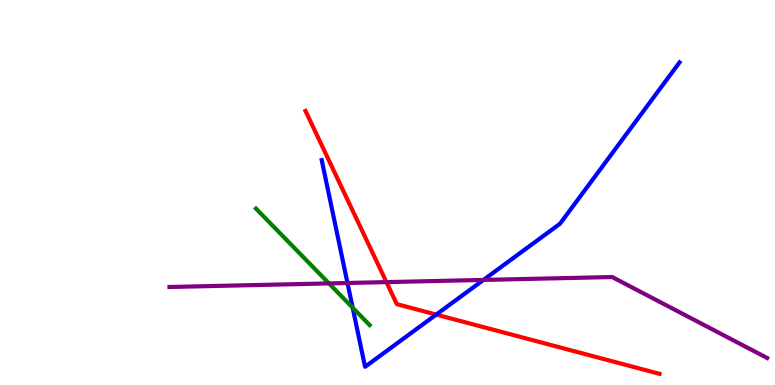[{'lines': ['blue', 'red'], 'intersections': [{'x': 5.63, 'y': 1.83}]}, {'lines': ['green', 'red'], 'intersections': []}, {'lines': ['purple', 'red'], 'intersections': [{'x': 4.99, 'y': 2.67}]}, {'lines': ['blue', 'green'], 'intersections': [{'x': 4.55, 'y': 2.01}]}, {'lines': ['blue', 'purple'], 'intersections': [{'x': 4.48, 'y': 2.65}, {'x': 6.24, 'y': 2.73}]}, {'lines': ['green', 'purple'], 'intersections': [{'x': 4.24, 'y': 2.64}]}]